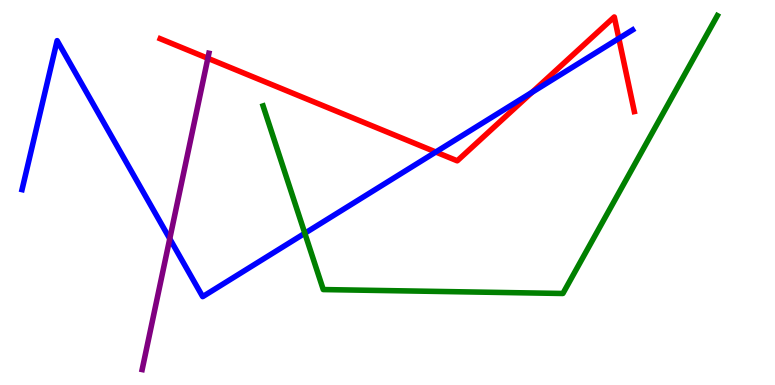[{'lines': ['blue', 'red'], 'intersections': [{'x': 5.62, 'y': 6.05}, {'x': 6.87, 'y': 7.6}, {'x': 7.99, 'y': 9.0}]}, {'lines': ['green', 'red'], 'intersections': []}, {'lines': ['purple', 'red'], 'intersections': [{'x': 2.68, 'y': 8.49}]}, {'lines': ['blue', 'green'], 'intersections': [{'x': 3.93, 'y': 3.94}]}, {'lines': ['blue', 'purple'], 'intersections': [{'x': 2.19, 'y': 3.8}]}, {'lines': ['green', 'purple'], 'intersections': []}]